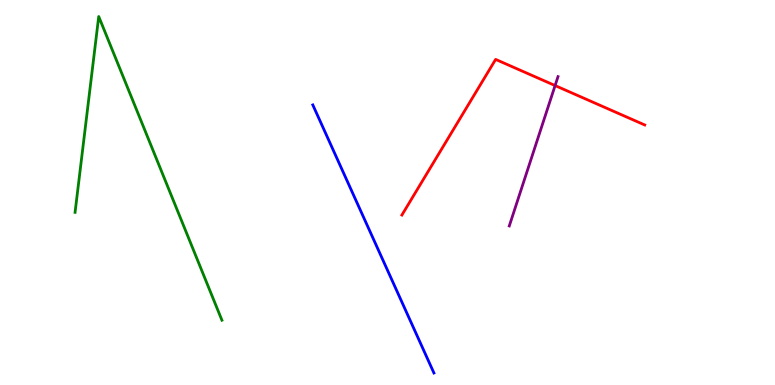[{'lines': ['blue', 'red'], 'intersections': []}, {'lines': ['green', 'red'], 'intersections': []}, {'lines': ['purple', 'red'], 'intersections': [{'x': 7.16, 'y': 7.78}]}, {'lines': ['blue', 'green'], 'intersections': []}, {'lines': ['blue', 'purple'], 'intersections': []}, {'lines': ['green', 'purple'], 'intersections': []}]